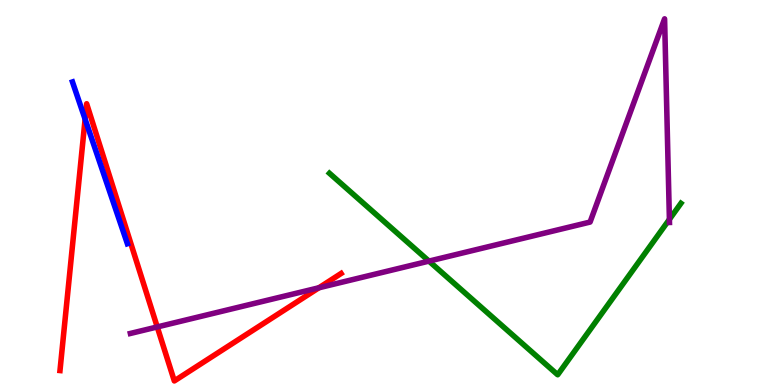[{'lines': ['blue', 'red'], 'intersections': [{'x': 1.1, 'y': 6.91}]}, {'lines': ['green', 'red'], 'intersections': []}, {'lines': ['purple', 'red'], 'intersections': [{'x': 2.03, 'y': 1.51}, {'x': 4.11, 'y': 2.53}]}, {'lines': ['blue', 'green'], 'intersections': []}, {'lines': ['blue', 'purple'], 'intersections': []}, {'lines': ['green', 'purple'], 'intersections': [{'x': 5.53, 'y': 3.22}, {'x': 8.64, 'y': 4.3}]}]